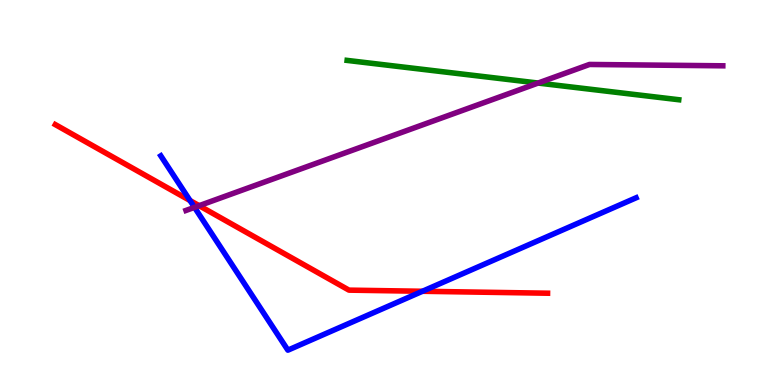[{'lines': ['blue', 'red'], 'intersections': [{'x': 2.45, 'y': 4.79}, {'x': 5.45, 'y': 2.43}]}, {'lines': ['green', 'red'], 'intersections': []}, {'lines': ['purple', 'red'], 'intersections': [{'x': 2.57, 'y': 4.66}]}, {'lines': ['blue', 'green'], 'intersections': []}, {'lines': ['blue', 'purple'], 'intersections': [{'x': 2.51, 'y': 4.61}]}, {'lines': ['green', 'purple'], 'intersections': [{'x': 6.94, 'y': 7.84}]}]